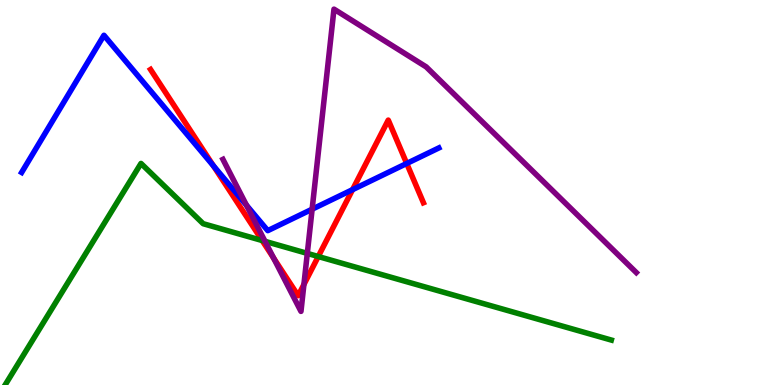[{'lines': ['blue', 'red'], 'intersections': [{'x': 2.75, 'y': 5.7}, {'x': 4.55, 'y': 5.07}, {'x': 5.25, 'y': 5.75}]}, {'lines': ['green', 'red'], 'intersections': [{'x': 3.38, 'y': 3.75}, {'x': 4.11, 'y': 3.34}]}, {'lines': ['purple', 'red'], 'intersections': [{'x': 3.53, 'y': 3.3}, {'x': 3.92, 'y': 2.61}]}, {'lines': ['blue', 'green'], 'intersections': []}, {'lines': ['blue', 'purple'], 'intersections': [{'x': 3.18, 'y': 4.67}, {'x': 4.03, 'y': 4.57}]}, {'lines': ['green', 'purple'], 'intersections': [{'x': 3.42, 'y': 3.73}, {'x': 3.97, 'y': 3.42}]}]